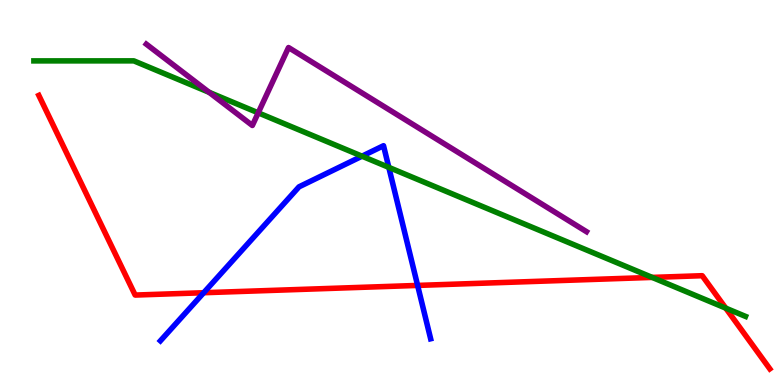[{'lines': ['blue', 'red'], 'intersections': [{'x': 2.63, 'y': 2.4}, {'x': 5.39, 'y': 2.59}]}, {'lines': ['green', 'red'], 'intersections': [{'x': 8.42, 'y': 2.79}, {'x': 9.36, 'y': 2.0}]}, {'lines': ['purple', 'red'], 'intersections': []}, {'lines': ['blue', 'green'], 'intersections': [{'x': 4.67, 'y': 5.94}, {'x': 5.02, 'y': 5.65}]}, {'lines': ['blue', 'purple'], 'intersections': []}, {'lines': ['green', 'purple'], 'intersections': [{'x': 2.7, 'y': 7.6}, {'x': 3.33, 'y': 7.07}]}]